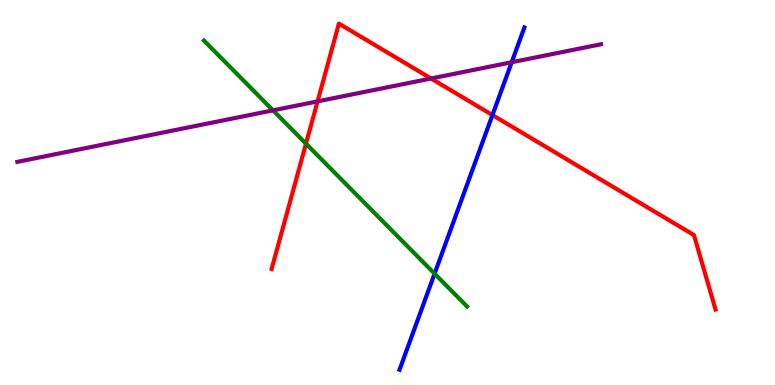[{'lines': ['blue', 'red'], 'intersections': [{'x': 6.35, 'y': 7.01}]}, {'lines': ['green', 'red'], 'intersections': [{'x': 3.95, 'y': 6.27}]}, {'lines': ['purple', 'red'], 'intersections': [{'x': 4.1, 'y': 7.37}, {'x': 5.56, 'y': 7.96}]}, {'lines': ['blue', 'green'], 'intersections': [{'x': 5.61, 'y': 2.89}]}, {'lines': ['blue', 'purple'], 'intersections': [{'x': 6.6, 'y': 8.38}]}, {'lines': ['green', 'purple'], 'intersections': [{'x': 3.52, 'y': 7.13}]}]